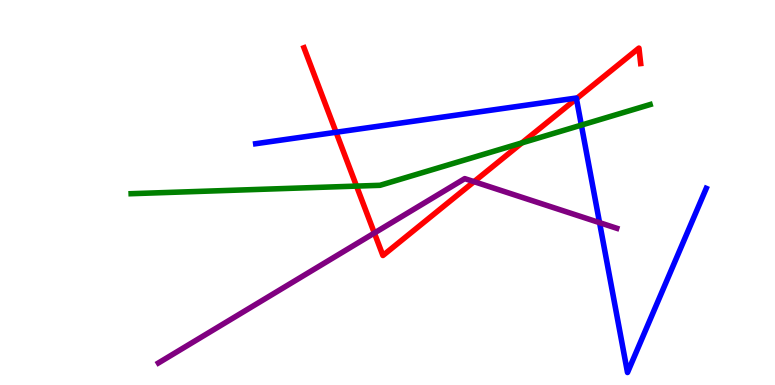[{'lines': ['blue', 'red'], 'intersections': [{'x': 4.34, 'y': 6.56}, {'x': 7.44, 'y': 7.44}]}, {'lines': ['green', 'red'], 'intersections': [{'x': 4.6, 'y': 5.17}, {'x': 6.73, 'y': 6.29}]}, {'lines': ['purple', 'red'], 'intersections': [{'x': 4.83, 'y': 3.95}, {'x': 6.12, 'y': 5.28}]}, {'lines': ['blue', 'green'], 'intersections': [{'x': 7.5, 'y': 6.75}]}, {'lines': ['blue', 'purple'], 'intersections': [{'x': 7.74, 'y': 4.22}]}, {'lines': ['green', 'purple'], 'intersections': []}]